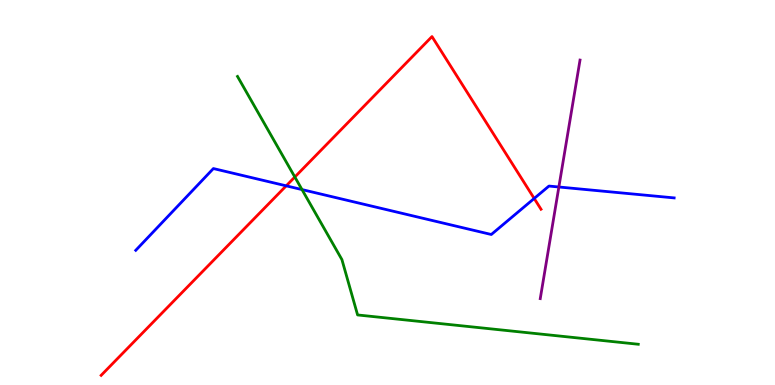[{'lines': ['blue', 'red'], 'intersections': [{'x': 3.69, 'y': 5.17}, {'x': 6.89, 'y': 4.85}]}, {'lines': ['green', 'red'], 'intersections': [{'x': 3.8, 'y': 5.4}]}, {'lines': ['purple', 'red'], 'intersections': []}, {'lines': ['blue', 'green'], 'intersections': [{'x': 3.9, 'y': 5.08}]}, {'lines': ['blue', 'purple'], 'intersections': [{'x': 7.21, 'y': 5.14}]}, {'lines': ['green', 'purple'], 'intersections': []}]